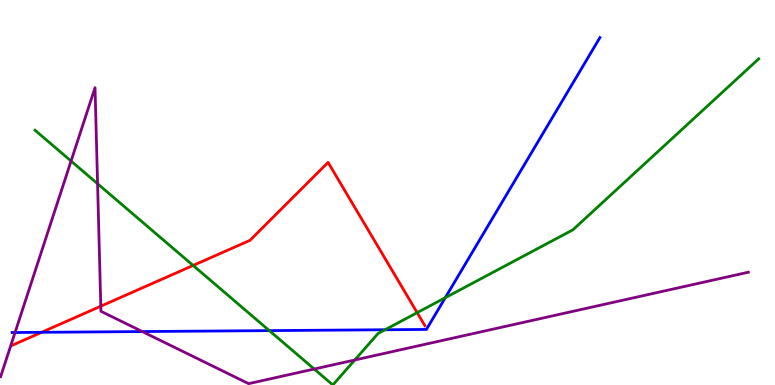[{'lines': ['blue', 'red'], 'intersections': [{'x': 0.537, 'y': 1.37}]}, {'lines': ['green', 'red'], 'intersections': [{'x': 2.49, 'y': 3.11}, {'x': 5.38, 'y': 1.88}]}, {'lines': ['purple', 'red'], 'intersections': [{'x': 1.3, 'y': 2.05}]}, {'lines': ['blue', 'green'], 'intersections': [{'x': 3.47, 'y': 1.41}, {'x': 4.97, 'y': 1.44}, {'x': 5.75, 'y': 2.27}]}, {'lines': ['blue', 'purple'], 'intersections': [{'x': 0.194, 'y': 1.36}, {'x': 1.84, 'y': 1.39}]}, {'lines': ['green', 'purple'], 'intersections': [{'x': 0.917, 'y': 5.82}, {'x': 1.26, 'y': 5.23}, {'x': 4.05, 'y': 0.415}, {'x': 4.58, 'y': 0.65}]}]